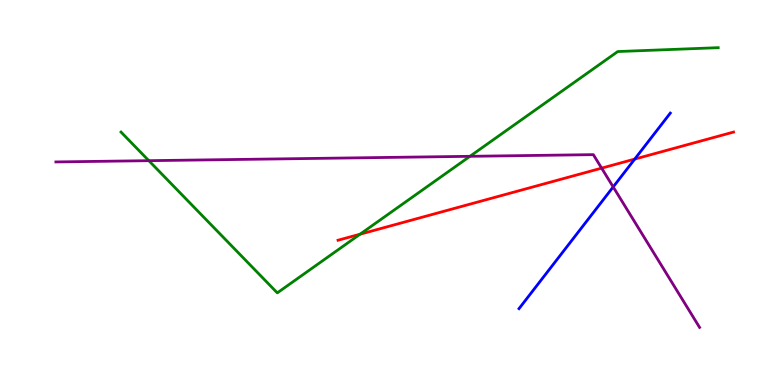[{'lines': ['blue', 'red'], 'intersections': [{'x': 8.19, 'y': 5.87}]}, {'lines': ['green', 'red'], 'intersections': [{'x': 4.65, 'y': 3.92}]}, {'lines': ['purple', 'red'], 'intersections': [{'x': 7.76, 'y': 5.63}]}, {'lines': ['blue', 'green'], 'intersections': []}, {'lines': ['blue', 'purple'], 'intersections': [{'x': 7.91, 'y': 5.14}]}, {'lines': ['green', 'purple'], 'intersections': [{'x': 1.92, 'y': 5.83}, {'x': 6.06, 'y': 5.94}]}]